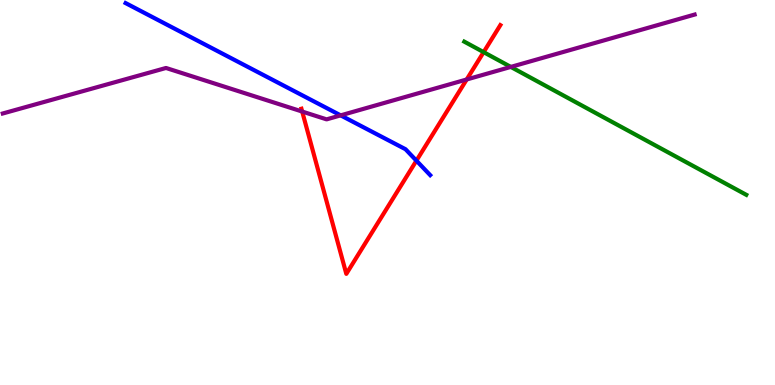[{'lines': ['blue', 'red'], 'intersections': [{'x': 5.37, 'y': 5.83}]}, {'lines': ['green', 'red'], 'intersections': [{'x': 6.24, 'y': 8.65}]}, {'lines': ['purple', 'red'], 'intersections': [{'x': 3.9, 'y': 7.1}, {'x': 6.02, 'y': 7.94}]}, {'lines': ['blue', 'green'], 'intersections': []}, {'lines': ['blue', 'purple'], 'intersections': [{'x': 4.4, 'y': 7.0}]}, {'lines': ['green', 'purple'], 'intersections': [{'x': 6.59, 'y': 8.26}]}]